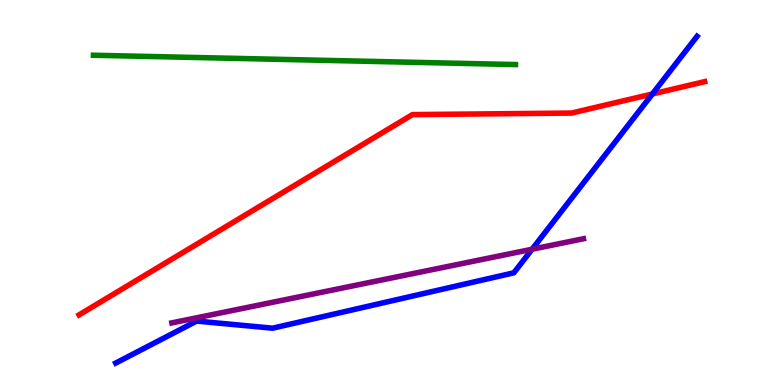[{'lines': ['blue', 'red'], 'intersections': [{'x': 8.42, 'y': 7.56}]}, {'lines': ['green', 'red'], 'intersections': []}, {'lines': ['purple', 'red'], 'intersections': []}, {'lines': ['blue', 'green'], 'intersections': []}, {'lines': ['blue', 'purple'], 'intersections': [{'x': 6.87, 'y': 3.53}]}, {'lines': ['green', 'purple'], 'intersections': []}]